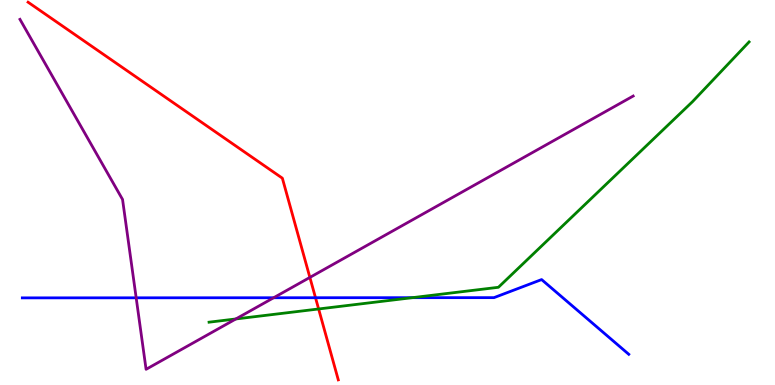[{'lines': ['blue', 'red'], 'intersections': [{'x': 4.07, 'y': 2.27}]}, {'lines': ['green', 'red'], 'intersections': [{'x': 4.11, 'y': 1.97}]}, {'lines': ['purple', 'red'], 'intersections': [{'x': 4.0, 'y': 2.79}]}, {'lines': ['blue', 'green'], 'intersections': [{'x': 5.32, 'y': 2.27}]}, {'lines': ['blue', 'purple'], 'intersections': [{'x': 1.76, 'y': 2.26}, {'x': 3.53, 'y': 2.27}]}, {'lines': ['green', 'purple'], 'intersections': [{'x': 3.04, 'y': 1.72}]}]